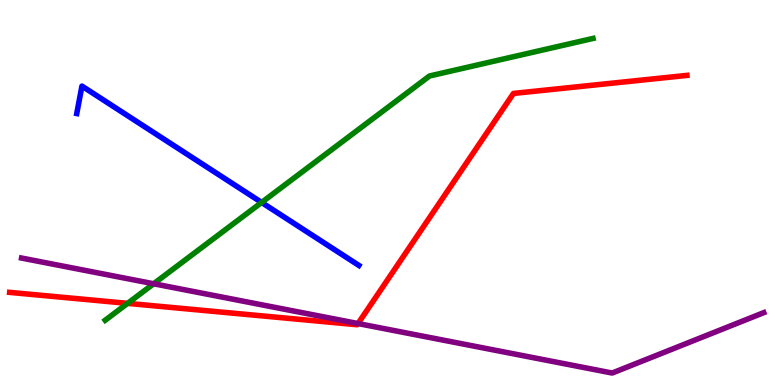[{'lines': ['blue', 'red'], 'intersections': []}, {'lines': ['green', 'red'], 'intersections': [{'x': 1.65, 'y': 2.12}]}, {'lines': ['purple', 'red'], 'intersections': [{'x': 4.62, 'y': 1.6}]}, {'lines': ['blue', 'green'], 'intersections': [{'x': 3.38, 'y': 4.74}]}, {'lines': ['blue', 'purple'], 'intersections': []}, {'lines': ['green', 'purple'], 'intersections': [{'x': 1.98, 'y': 2.63}]}]